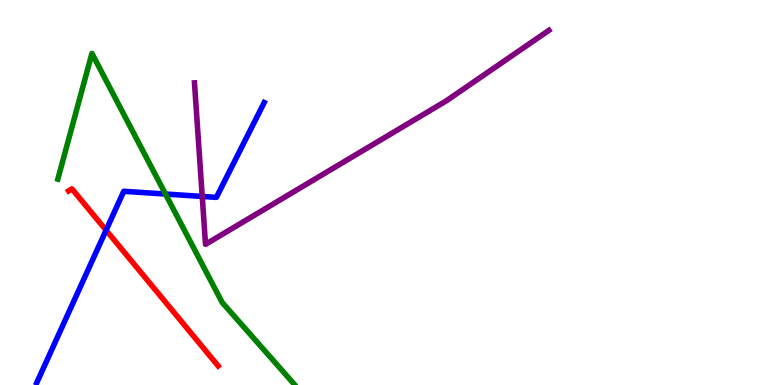[{'lines': ['blue', 'red'], 'intersections': [{'x': 1.37, 'y': 4.02}]}, {'lines': ['green', 'red'], 'intersections': []}, {'lines': ['purple', 'red'], 'intersections': []}, {'lines': ['blue', 'green'], 'intersections': [{'x': 2.13, 'y': 4.96}]}, {'lines': ['blue', 'purple'], 'intersections': [{'x': 2.61, 'y': 4.9}]}, {'lines': ['green', 'purple'], 'intersections': []}]